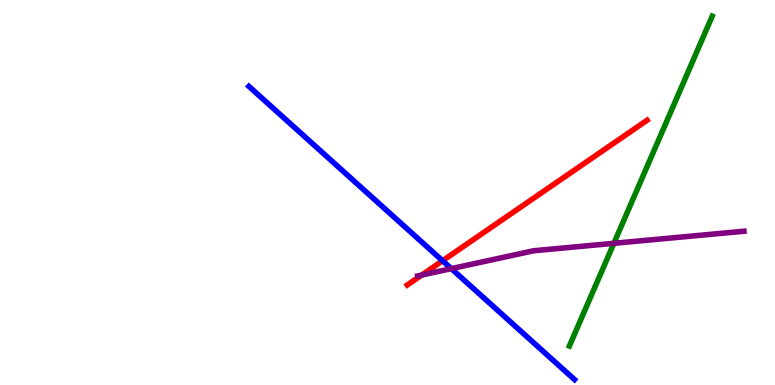[{'lines': ['blue', 'red'], 'intersections': [{'x': 5.71, 'y': 3.23}]}, {'lines': ['green', 'red'], 'intersections': []}, {'lines': ['purple', 'red'], 'intersections': [{'x': 5.44, 'y': 2.86}]}, {'lines': ['blue', 'green'], 'intersections': []}, {'lines': ['blue', 'purple'], 'intersections': [{'x': 5.82, 'y': 3.02}]}, {'lines': ['green', 'purple'], 'intersections': [{'x': 7.92, 'y': 3.68}]}]